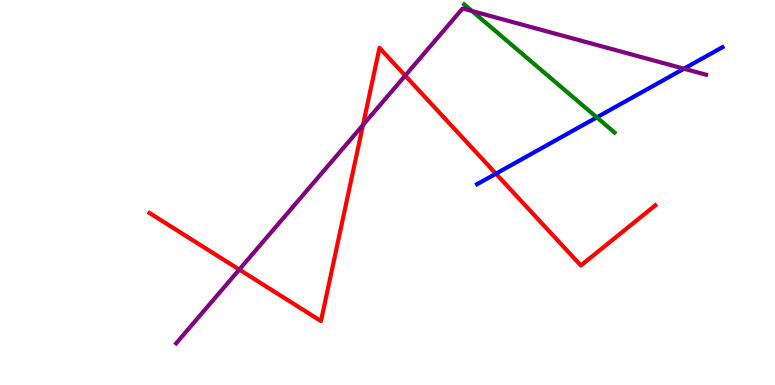[{'lines': ['blue', 'red'], 'intersections': [{'x': 6.4, 'y': 5.49}]}, {'lines': ['green', 'red'], 'intersections': []}, {'lines': ['purple', 'red'], 'intersections': [{'x': 3.09, 'y': 3.0}, {'x': 4.68, 'y': 6.75}, {'x': 5.23, 'y': 8.04}]}, {'lines': ['blue', 'green'], 'intersections': [{'x': 7.7, 'y': 6.95}]}, {'lines': ['blue', 'purple'], 'intersections': [{'x': 8.83, 'y': 8.22}]}, {'lines': ['green', 'purple'], 'intersections': [{'x': 6.09, 'y': 9.71}]}]